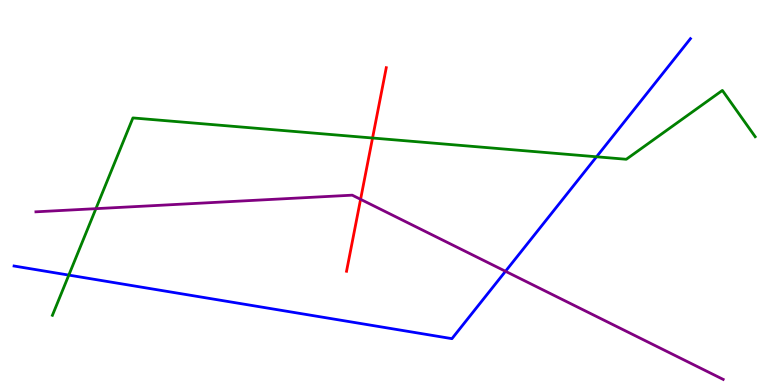[{'lines': ['blue', 'red'], 'intersections': []}, {'lines': ['green', 'red'], 'intersections': [{'x': 4.81, 'y': 6.42}]}, {'lines': ['purple', 'red'], 'intersections': [{'x': 4.65, 'y': 4.82}]}, {'lines': ['blue', 'green'], 'intersections': [{'x': 0.888, 'y': 2.85}, {'x': 7.7, 'y': 5.93}]}, {'lines': ['blue', 'purple'], 'intersections': [{'x': 6.52, 'y': 2.95}]}, {'lines': ['green', 'purple'], 'intersections': [{'x': 1.24, 'y': 4.58}]}]